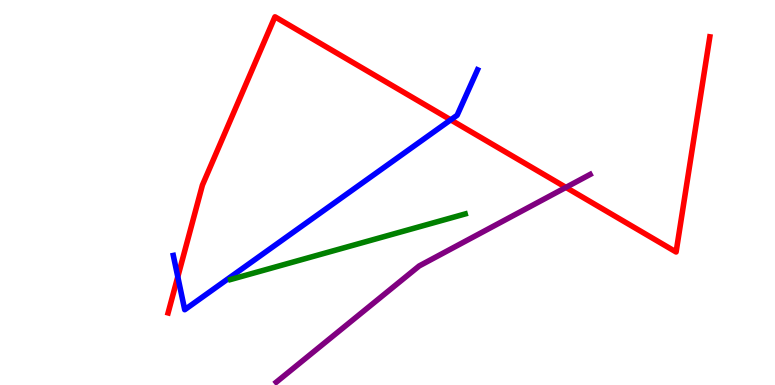[{'lines': ['blue', 'red'], 'intersections': [{'x': 2.29, 'y': 2.81}, {'x': 5.82, 'y': 6.89}]}, {'lines': ['green', 'red'], 'intersections': []}, {'lines': ['purple', 'red'], 'intersections': [{'x': 7.3, 'y': 5.13}]}, {'lines': ['blue', 'green'], 'intersections': []}, {'lines': ['blue', 'purple'], 'intersections': []}, {'lines': ['green', 'purple'], 'intersections': []}]